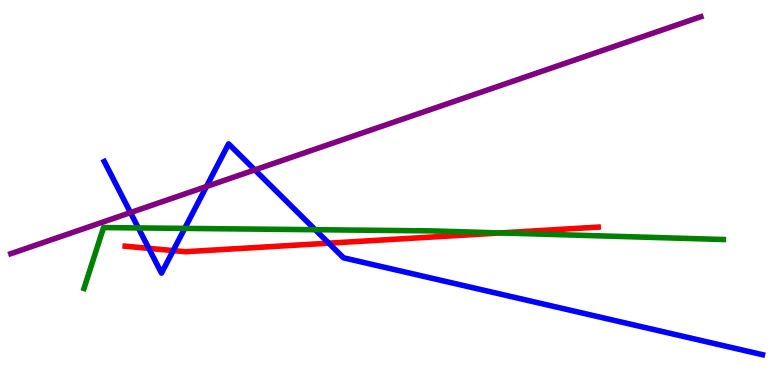[{'lines': ['blue', 'red'], 'intersections': [{'x': 1.92, 'y': 3.55}, {'x': 2.23, 'y': 3.49}, {'x': 4.24, 'y': 3.68}]}, {'lines': ['green', 'red'], 'intersections': [{'x': 6.46, 'y': 3.95}]}, {'lines': ['purple', 'red'], 'intersections': []}, {'lines': ['blue', 'green'], 'intersections': [{'x': 1.78, 'y': 4.08}, {'x': 2.38, 'y': 4.07}, {'x': 4.07, 'y': 4.03}]}, {'lines': ['blue', 'purple'], 'intersections': [{'x': 1.68, 'y': 4.48}, {'x': 2.66, 'y': 5.16}, {'x': 3.29, 'y': 5.59}]}, {'lines': ['green', 'purple'], 'intersections': []}]